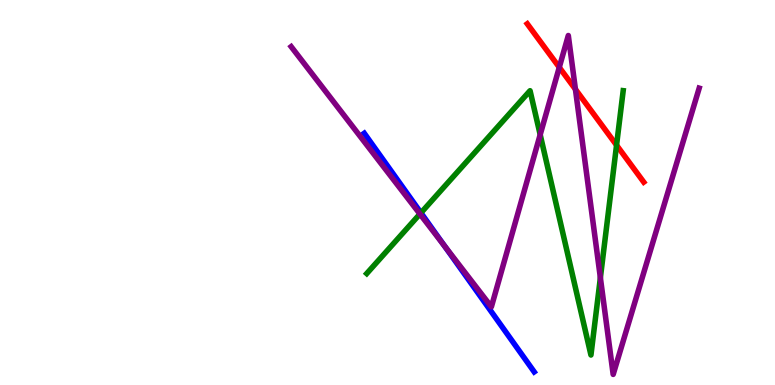[{'lines': ['blue', 'red'], 'intersections': []}, {'lines': ['green', 'red'], 'intersections': [{'x': 7.96, 'y': 6.23}]}, {'lines': ['purple', 'red'], 'intersections': [{'x': 7.22, 'y': 8.25}, {'x': 7.42, 'y': 7.68}]}, {'lines': ['blue', 'green'], 'intersections': [{'x': 5.43, 'y': 4.47}]}, {'lines': ['blue', 'purple'], 'intersections': [{'x': 5.74, 'y': 3.61}]}, {'lines': ['green', 'purple'], 'intersections': [{'x': 5.42, 'y': 4.44}, {'x': 6.97, 'y': 6.5}, {'x': 7.75, 'y': 2.79}]}]